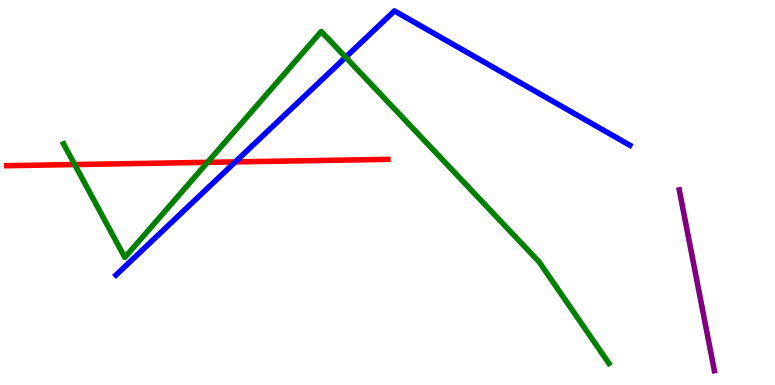[{'lines': ['blue', 'red'], 'intersections': [{'x': 3.04, 'y': 5.79}]}, {'lines': ['green', 'red'], 'intersections': [{'x': 0.964, 'y': 5.73}, {'x': 2.68, 'y': 5.78}]}, {'lines': ['purple', 'red'], 'intersections': []}, {'lines': ['blue', 'green'], 'intersections': [{'x': 4.46, 'y': 8.51}]}, {'lines': ['blue', 'purple'], 'intersections': []}, {'lines': ['green', 'purple'], 'intersections': []}]